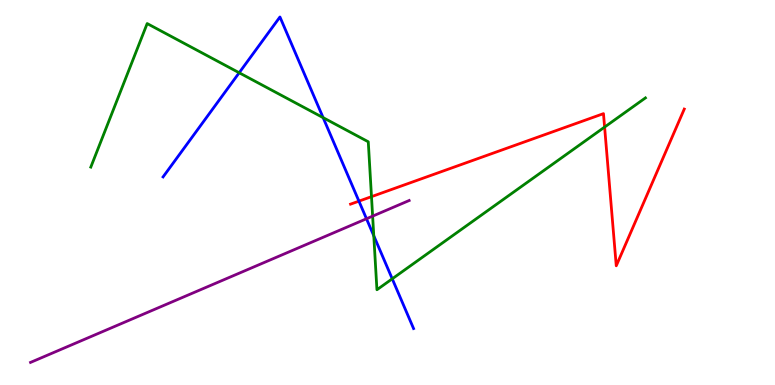[{'lines': ['blue', 'red'], 'intersections': [{'x': 4.63, 'y': 4.78}]}, {'lines': ['green', 'red'], 'intersections': [{'x': 4.79, 'y': 4.89}, {'x': 7.8, 'y': 6.7}]}, {'lines': ['purple', 'red'], 'intersections': []}, {'lines': ['blue', 'green'], 'intersections': [{'x': 3.09, 'y': 8.11}, {'x': 4.17, 'y': 6.94}, {'x': 4.82, 'y': 3.88}, {'x': 5.06, 'y': 2.76}]}, {'lines': ['blue', 'purple'], 'intersections': [{'x': 4.73, 'y': 4.32}]}, {'lines': ['green', 'purple'], 'intersections': [{'x': 4.81, 'y': 4.39}]}]